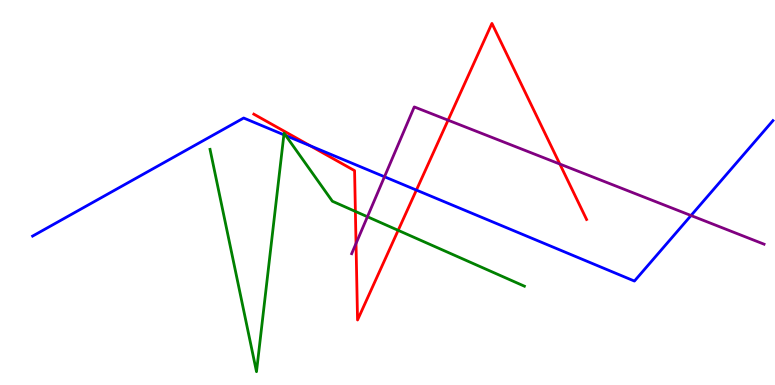[{'lines': ['blue', 'red'], 'intersections': [{'x': 4.0, 'y': 6.21}, {'x': 5.37, 'y': 5.06}]}, {'lines': ['green', 'red'], 'intersections': [{'x': 4.59, 'y': 4.51}, {'x': 5.14, 'y': 4.02}]}, {'lines': ['purple', 'red'], 'intersections': [{'x': 4.59, 'y': 3.68}, {'x': 5.78, 'y': 6.88}, {'x': 7.22, 'y': 5.74}]}, {'lines': ['blue', 'green'], 'intersections': [{'x': 3.66, 'y': 6.5}, {'x': 3.69, 'y': 6.48}]}, {'lines': ['blue', 'purple'], 'intersections': [{'x': 4.96, 'y': 5.41}, {'x': 8.92, 'y': 4.4}]}, {'lines': ['green', 'purple'], 'intersections': [{'x': 4.74, 'y': 4.37}]}]